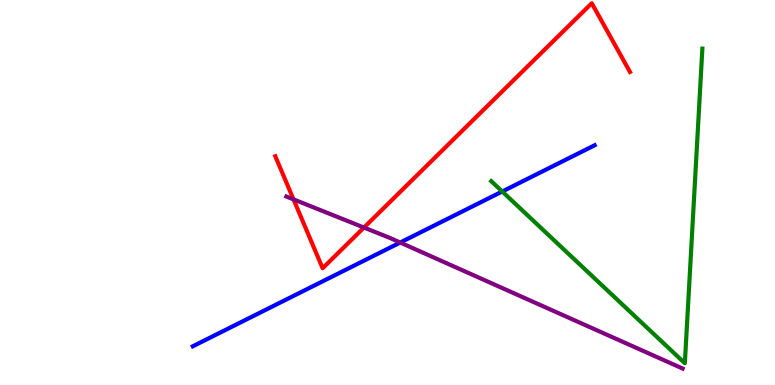[{'lines': ['blue', 'red'], 'intersections': []}, {'lines': ['green', 'red'], 'intersections': []}, {'lines': ['purple', 'red'], 'intersections': [{'x': 3.79, 'y': 4.82}, {'x': 4.7, 'y': 4.09}]}, {'lines': ['blue', 'green'], 'intersections': [{'x': 6.48, 'y': 5.03}]}, {'lines': ['blue', 'purple'], 'intersections': [{'x': 5.16, 'y': 3.7}]}, {'lines': ['green', 'purple'], 'intersections': []}]